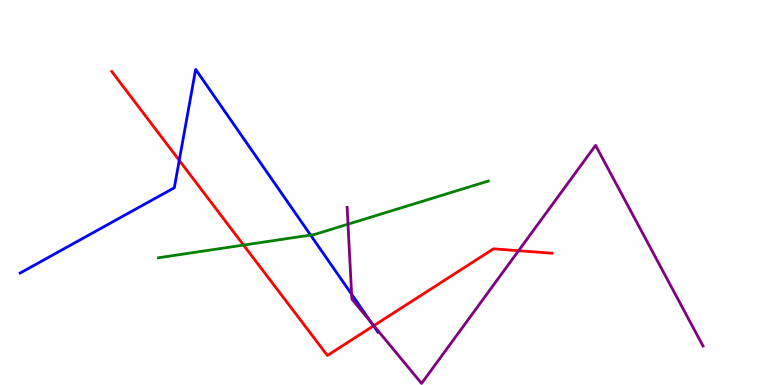[{'lines': ['blue', 'red'], 'intersections': [{'x': 2.31, 'y': 5.83}, {'x': 4.82, 'y': 1.54}]}, {'lines': ['green', 'red'], 'intersections': [{'x': 3.14, 'y': 3.63}]}, {'lines': ['purple', 'red'], 'intersections': [{'x': 4.82, 'y': 1.54}, {'x': 6.69, 'y': 3.49}]}, {'lines': ['blue', 'green'], 'intersections': [{'x': 4.01, 'y': 3.89}]}, {'lines': ['blue', 'purple'], 'intersections': [{'x': 4.54, 'y': 2.36}, {'x': 4.79, 'y': 1.62}]}, {'lines': ['green', 'purple'], 'intersections': [{'x': 4.49, 'y': 4.18}]}]